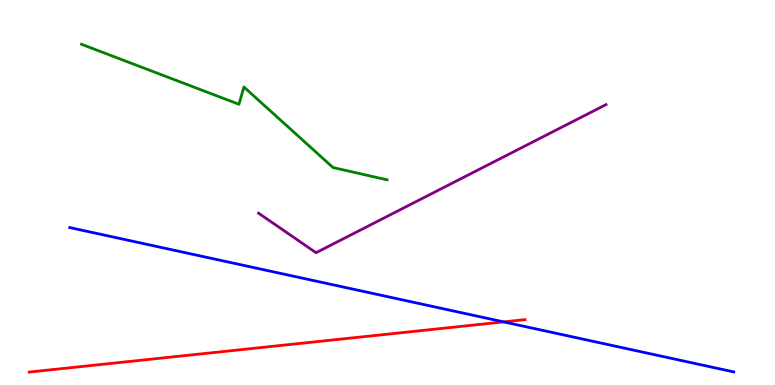[{'lines': ['blue', 'red'], 'intersections': [{'x': 6.5, 'y': 1.64}]}, {'lines': ['green', 'red'], 'intersections': []}, {'lines': ['purple', 'red'], 'intersections': []}, {'lines': ['blue', 'green'], 'intersections': []}, {'lines': ['blue', 'purple'], 'intersections': []}, {'lines': ['green', 'purple'], 'intersections': []}]